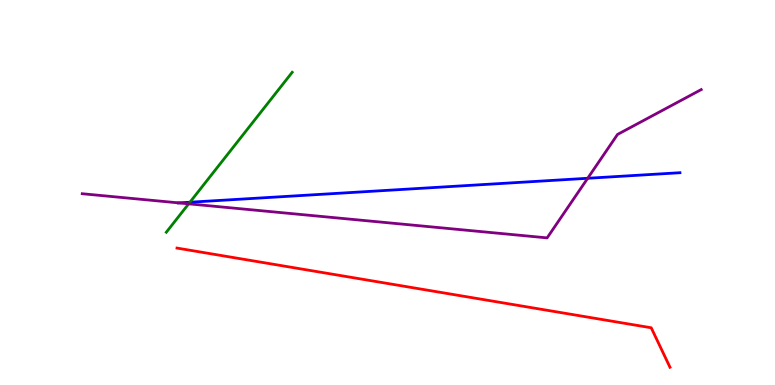[{'lines': ['blue', 'red'], 'intersections': []}, {'lines': ['green', 'red'], 'intersections': []}, {'lines': ['purple', 'red'], 'intersections': []}, {'lines': ['blue', 'green'], 'intersections': [{'x': 2.45, 'y': 4.75}]}, {'lines': ['blue', 'purple'], 'intersections': [{'x': 2.31, 'y': 4.73}, {'x': 7.58, 'y': 5.37}]}, {'lines': ['green', 'purple'], 'intersections': [{'x': 2.43, 'y': 4.71}]}]